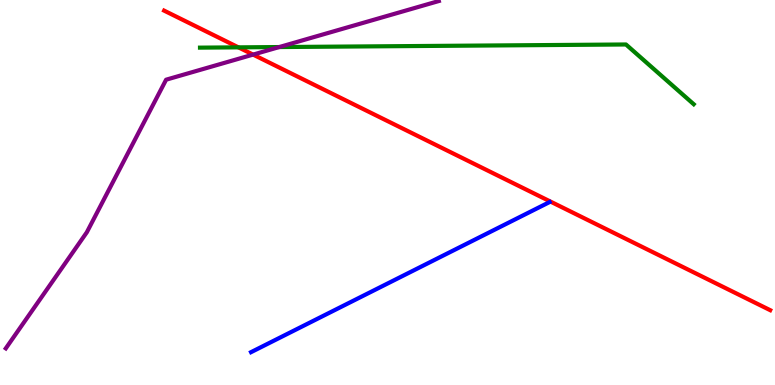[{'lines': ['blue', 'red'], 'intersections': []}, {'lines': ['green', 'red'], 'intersections': [{'x': 3.08, 'y': 8.77}]}, {'lines': ['purple', 'red'], 'intersections': [{'x': 3.27, 'y': 8.58}]}, {'lines': ['blue', 'green'], 'intersections': []}, {'lines': ['blue', 'purple'], 'intersections': []}, {'lines': ['green', 'purple'], 'intersections': [{'x': 3.6, 'y': 8.78}]}]